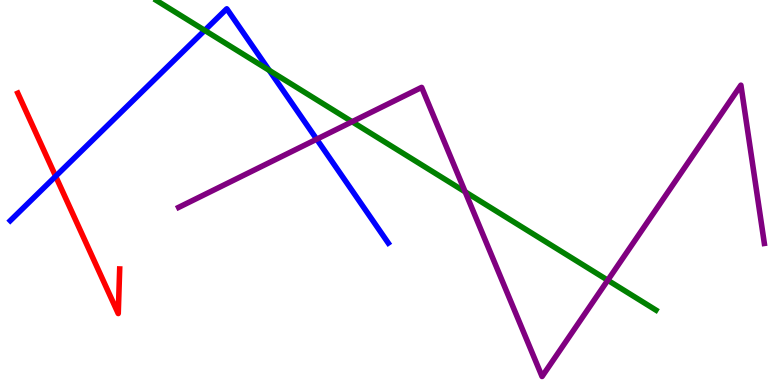[{'lines': ['blue', 'red'], 'intersections': [{'x': 0.718, 'y': 5.42}]}, {'lines': ['green', 'red'], 'intersections': []}, {'lines': ['purple', 'red'], 'intersections': []}, {'lines': ['blue', 'green'], 'intersections': [{'x': 2.64, 'y': 9.21}, {'x': 3.47, 'y': 8.17}]}, {'lines': ['blue', 'purple'], 'intersections': [{'x': 4.09, 'y': 6.38}]}, {'lines': ['green', 'purple'], 'intersections': [{'x': 4.54, 'y': 6.84}, {'x': 6.0, 'y': 5.02}, {'x': 7.84, 'y': 2.72}]}]